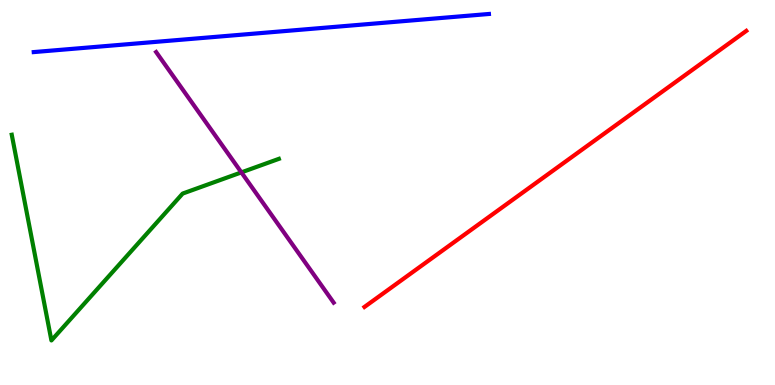[{'lines': ['blue', 'red'], 'intersections': []}, {'lines': ['green', 'red'], 'intersections': []}, {'lines': ['purple', 'red'], 'intersections': []}, {'lines': ['blue', 'green'], 'intersections': []}, {'lines': ['blue', 'purple'], 'intersections': []}, {'lines': ['green', 'purple'], 'intersections': [{'x': 3.11, 'y': 5.52}]}]